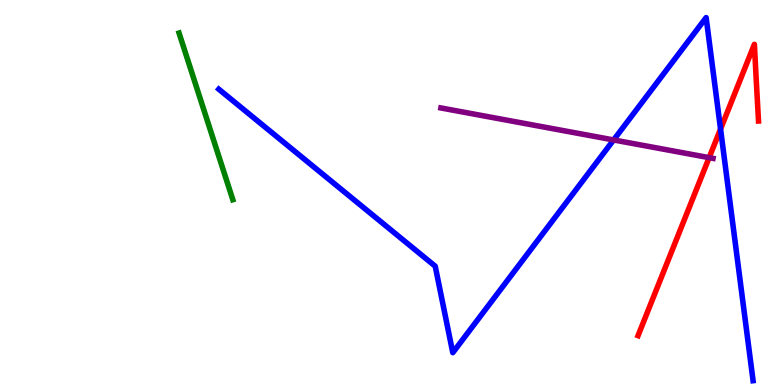[{'lines': ['blue', 'red'], 'intersections': [{'x': 9.3, 'y': 6.65}]}, {'lines': ['green', 'red'], 'intersections': []}, {'lines': ['purple', 'red'], 'intersections': [{'x': 9.15, 'y': 5.91}]}, {'lines': ['blue', 'green'], 'intersections': []}, {'lines': ['blue', 'purple'], 'intersections': [{'x': 7.92, 'y': 6.36}]}, {'lines': ['green', 'purple'], 'intersections': []}]